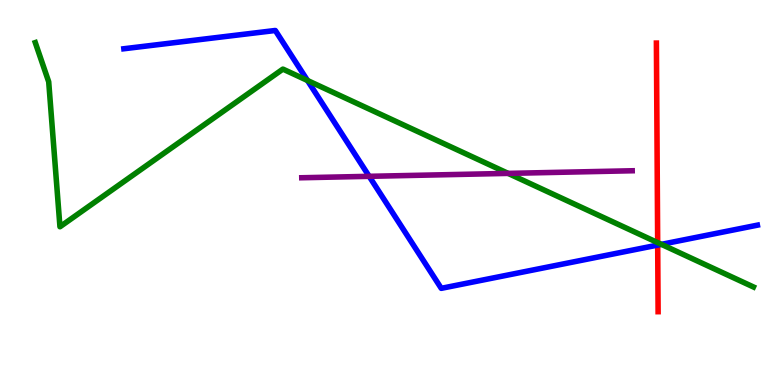[{'lines': ['blue', 'red'], 'intersections': [{'x': 8.49, 'y': 3.63}]}, {'lines': ['green', 'red'], 'intersections': [{'x': 8.49, 'y': 3.7}]}, {'lines': ['purple', 'red'], 'intersections': []}, {'lines': ['blue', 'green'], 'intersections': [{'x': 3.97, 'y': 7.91}, {'x': 8.53, 'y': 3.65}]}, {'lines': ['blue', 'purple'], 'intersections': [{'x': 4.76, 'y': 5.42}]}, {'lines': ['green', 'purple'], 'intersections': [{'x': 6.56, 'y': 5.5}]}]